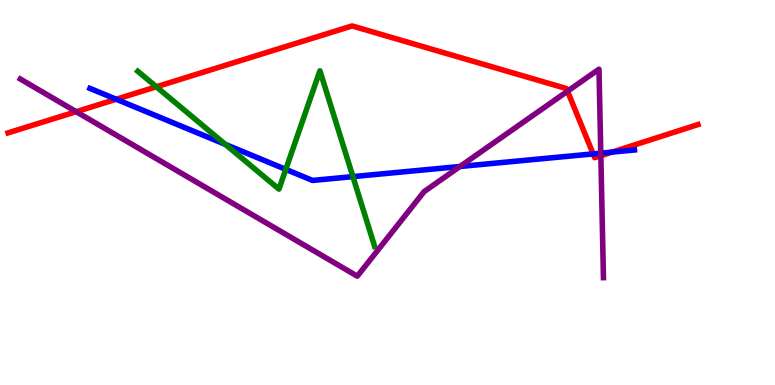[{'lines': ['blue', 'red'], 'intersections': [{'x': 1.5, 'y': 7.42}, {'x': 7.65, 'y': 6.0}, {'x': 7.9, 'y': 6.05}]}, {'lines': ['green', 'red'], 'intersections': [{'x': 2.02, 'y': 7.75}]}, {'lines': ['purple', 'red'], 'intersections': [{'x': 0.983, 'y': 7.1}, {'x': 7.32, 'y': 7.63}, {'x': 7.75, 'y': 5.95}]}, {'lines': ['blue', 'green'], 'intersections': [{'x': 2.91, 'y': 6.25}, {'x': 3.69, 'y': 5.6}, {'x': 4.55, 'y': 5.41}]}, {'lines': ['blue', 'purple'], 'intersections': [{'x': 5.94, 'y': 5.68}, {'x': 7.75, 'y': 6.02}]}, {'lines': ['green', 'purple'], 'intersections': []}]